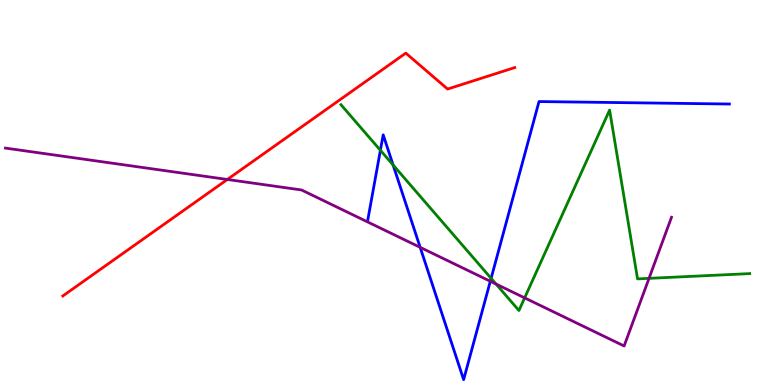[{'lines': ['blue', 'red'], 'intersections': []}, {'lines': ['green', 'red'], 'intersections': []}, {'lines': ['purple', 'red'], 'intersections': [{'x': 2.93, 'y': 5.34}]}, {'lines': ['blue', 'green'], 'intersections': [{'x': 4.91, 'y': 6.1}, {'x': 5.07, 'y': 5.71}, {'x': 6.34, 'y': 2.77}]}, {'lines': ['blue', 'purple'], 'intersections': [{'x': 5.42, 'y': 3.58}, {'x': 6.33, 'y': 2.69}]}, {'lines': ['green', 'purple'], 'intersections': [{'x': 6.4, 'y': 2.62}, {'x': 6.77, 'y': 2.26}, {'x': 8.37, 'y': 2.77}]}]